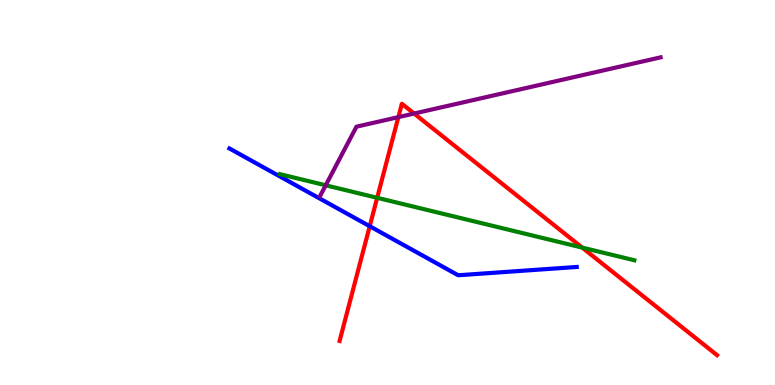[{'lines': ['blue', 'red'], 'intersections': [{'x': 4.77, 'y': 4.12}]}, {'lines': ['green', 'red'], 'intersections': [{'x': 4.87, 'y': 4.86}, {'x': 7.51, 'y': 3.57}]}, {'lines': ['purple', 'red'], 'intersections': [{'x': 5.14, 'y': 6.96}, {'x': 5.34, 'y': 7.05}]}, {'lines': ['blue', 'green'], 'intersections': []}, {'lines': ['blue', 'purple'], 'intersections': []}, {'lines': ['green', 'purple'], 'intersections': [{'x': 4.2, 'y': 5.19}]}]